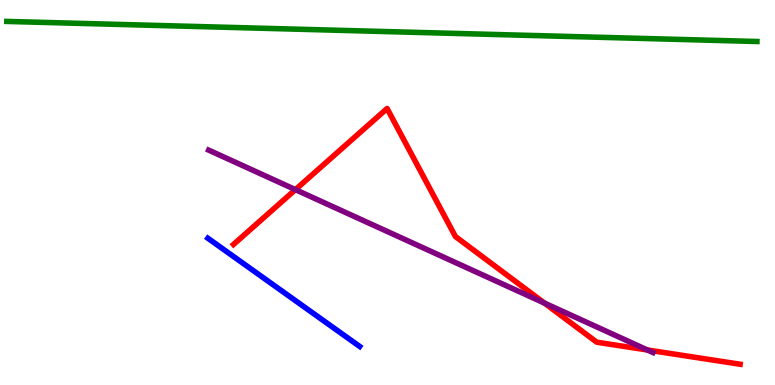[{'lines': ['blue', 'red'], 'intersections': []}, {'lines': ['green', 'red'], 'intersections': []}, {'lines': ['purple', 'red'], 'intersections': [{'x': 3.81, 'y': 5.07}, {'x': 7.02, 'y': 2.13}, {'x': 8.35, 'y': 0.909}]}, {'lines': ['blue', 'green'], 'intersections': []}, {'lines': ['blue', 'purple'], 'intersections': []}, {'lines': ['green', 'purple'], 'intersections': []}]